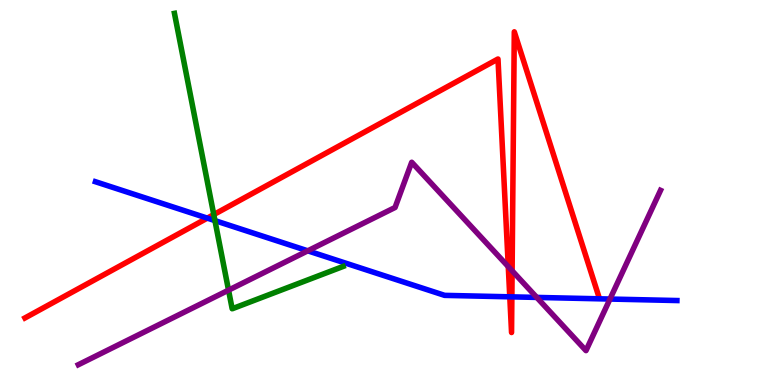[{'lines': ['blue', 'red'], 'intersections': [{'x': 2.67, 'y': 4.33}, {'x': 6.58, 'y': 2.29}, {'x': 6.6, 'y': 2.29}]}, {'lines': ['green', 'red'], 'intersections': [{'x': 2.76, 'y': 4.43}]}, {'lines': ['purple', 'red'], 'intersections': [{'x': 6.56, 'y': 3.07}, {'x': 6.61, 'y': 2.97}]}, {'lines': ['blue', 'green'], 'intersections': [{'x': 2.77, 'y': 4.27}]}, {'lines': ['blue', 'purple'], 'intersections': [{'x': 3.97, 'y': 3.49}, {'x': 6.93, 'y': 2.27}, {'x': 7.87, 'y': 2.23}]}, {'lines': ['green', 'purple'], 'intersections': [{'x': 2.95, 'y': 2.46}]}]